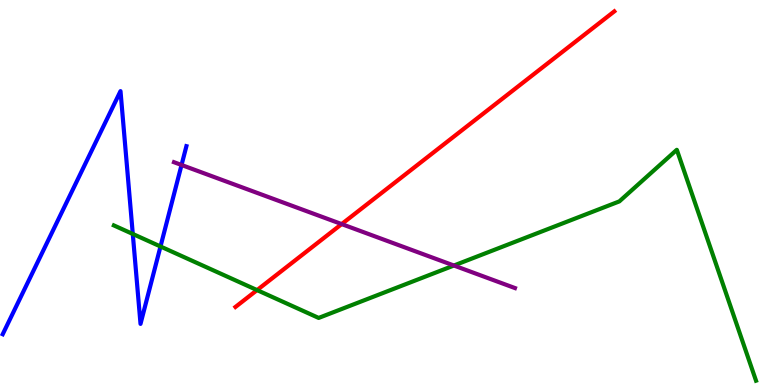[{'lines': ['blue', 'red'], 'intersections': []}, {'lines': ['green', 'red'], 'intersections': [{'x': 3.32, 'y': 2.47}]}, {'lines': ['purple', 'red'], 'intersections': [{'x': 4.41, 'y': 4.18}]}, {'lines': ['blue', 'green'], 'intersections': [{'x': 1.71, 'y': 3.92}, {'x': 2.07, 'y': 3.6}]}, {'lines': ['blue', 'purple'], 'intersections': [{'x': 2.34, 'y': 5.71}]}, {'lines': ['green', 'purple'], 'intersections': [{'x': 5.86, 'y': 3.1}]}]